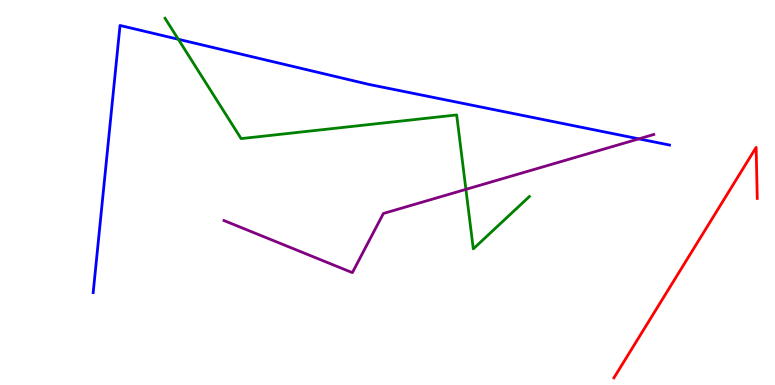[{'lines': ['blue', 'red'], 'intersections': []}, {'lines': ['green', 'red'], 'intersections': []}, {'lines': ['purple', 'red'], 'intersections': []}, {'lines': ['blue', 'green'], 'intersections': [{'x': 2.3, 'y': 8.98}]}, {'lines': ['blue', 'purple'], 'intersections': [{'x': 8.24, 'y': 6.39}]}, {'lines': ['green', 'purple'], 'intersections': [{'x': 6.01, 'y': 5.08}]}]